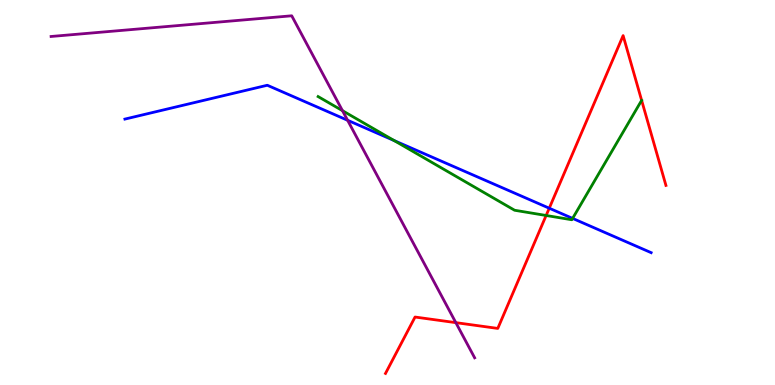[{'lines': ['blue', 'red'], 'intersections': [{'x': 7.09, 'y': 4.59}]}, {'lines': ['green', 'red'], 'intersections': [{'x': 7.05, 'y': 4.4}]}, {'lines': ['purple', 'red'], 'intersections': [{'x': 5.88, 'y': 1.62}]}, {'lines': ['blue', 'green'], 'intersections': [{'x': 5.09, 'y': 6.35}, {'x': 7.39, 'y': 4.33}]}, {'lines': ['blue', 'purple'], 'intersections': [{'x': 4.49, 'y': 6.88}]}, {'lines': ['green', 'purple'], 'intersections': [{'x': 4.42, 'y': 7.13}]}]